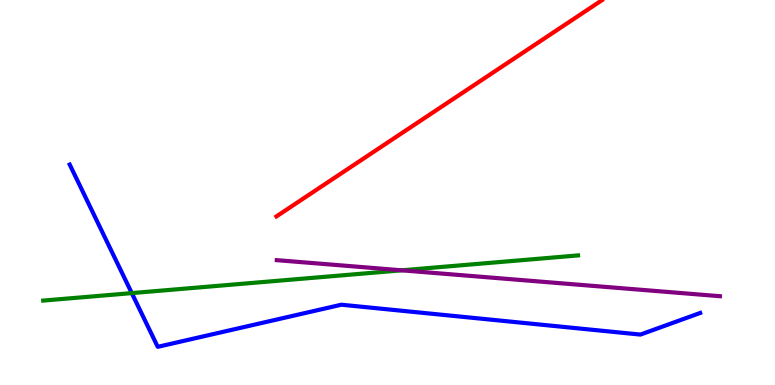[{'lines': ['blue', 'red'], 'intersections': []}, {'lines': ['green', 'red'], 'intersections': []}, {'lines': ['purple', 'red'], 'intersections': []}, {'lines': ['blue', 'green'], 'intersections': [{'x': 1.7, 'y': 2.39}]}, {'lines': ['blue', 'purple'], 'intersections': []}, {'lines': ['green', 'purple'], 'intersections': [{'x': 5.18, 'y': 2.98}]}]